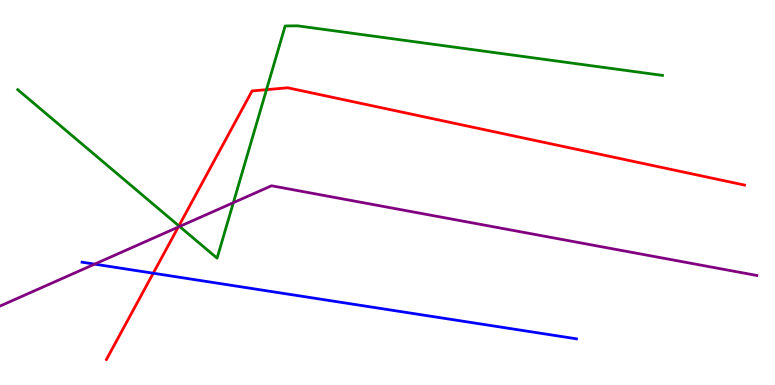[{'lines': ['blue', 'red'], 'intersections': [{'x': 1.98, 'y': 2.9}]}, {'lines': ['green', 'red'], 'intersections': [{'x': 2.31, 'y': 4.13}, {'x': 3.44, 'y': 7.67}]}, {'lines': ['purple', 'red'], 'intersections': [{'x': 2.3, 'y': 4.1}]}, {'lines': ['blue', 'green'], 'intersections': []}, {'lines': ['blue', 'purple'], 'intersections': [{'x': 1.22, 'y': 3.14}]}, {'lines': ['green', 'purple'], 'intersections': [{'x': 2.32, 'y': 4.12}, {'x': 3.01, 'y': 4.74}]}]